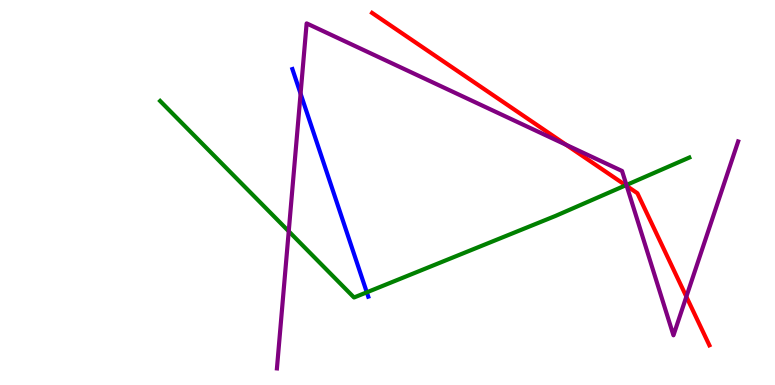[{'lines': ['blue', 'red'], 'intersections': []}, {'lines': ['green', 'red'], 'intersections': [{'x': 8.07, 'y': 5.19}]}, {'lines': ['purple', 'red'], 'intersections': [{'x': 7.31, 'y': 6.24}, {'x': 8.09, 'y': 5.17}, {'x': 8.86, 'y': 2.29}]}, {'lines': ['blue', 'green'], 'intersections': [{'x': 4.73, 'y': 2.41}]}, {'lines': ['blue', 'purple'], 'intersections': [{'x': 3.88, 'y': 7.57}]}, {'lines': ['green', 'purple'], 'intersections': [{'x': 3.73, 'y': 3.99}, {'x': 8.08, 'y': 5.2}]}]